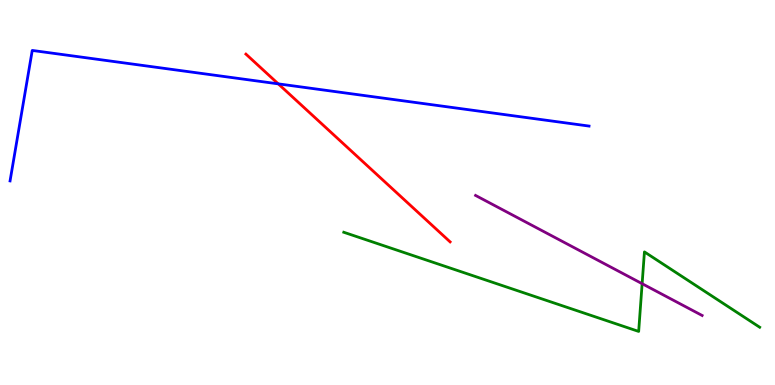[{'lines': ['blue', 'red'], 'intersections': [{'x': 3.59, 'y': 7.82}]}, {'lines': ['green', 'red'], 'intersections': []}, {'lines': ['purple', 'red'], 'intersections': []}, {'lines': ['blue', 'green'], 'intersections': []}, {'lines': ['blue', 'purple'], 'intersections': []}, {'lines': ['green', 'purple'], 'intersections': [{'x': 8.29, 'y': 2.63}]}]